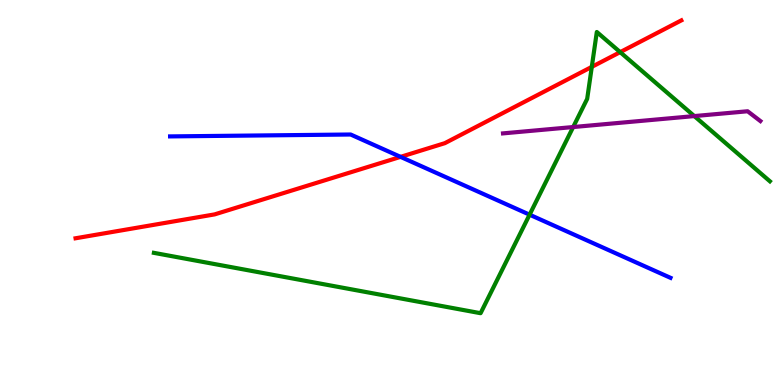[{'lines': ['blue', 'red'], 'intersections': [{'x': 5.17, 'y': 5.93}]}, {'lines': ['green', 'red'], 'intersections': [{'x': 7.64, 'y': 8.26}, {'x': 8.0, 'y': 8.65}]}, {'lines': ['purple', 'red'], 'intersections': []}, {'lines': ['blue', 'green'], 'intersections': [{'x': 6.83, 'y': 4.42}]}, {'lines': ['blue', 'purple'], 'intersections': []}, {'lines': ['green', 'purple'], 'intersections': [{'x': 7.4, 'y': 6.7}, {'x': 8.96, 'y': 6.98}]}]